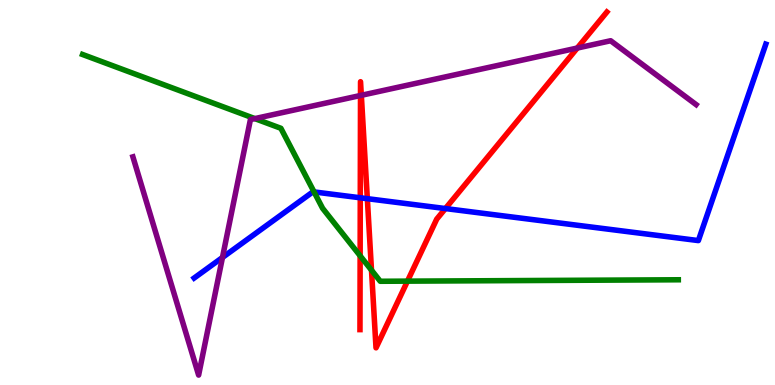[{'lines': ['blue', 'red'], 'intersections': [{'x': 4.65, 'y': 4.86}, {'x': 4.74, 'y': 4.84}, {'x': 5.75, 'y': 4.58}]}, {'lines': ['green', 'red'], 'intersections': [{'x': 4.65, 'y': 3.36}, {'x': 4.79, 'y': 2.98}, {'x': 5.26, 'y': 2.7}]}, {'lines': ['purple', 'red'], 'intersections': [{'x': 4.65, 'y': 7.52}, {'x': 4.66, 'y': 7.52}, {'x': 7.45, 'y': 8.75}]}, {'lines': ['blue', 'green'], 'intersections': [{'x': 4.05, 'y': 5.02}]}, {'lines': ['blue', 'purple'], 'intersections': [{'x': 2.87, 'y': 3.31}]}, {'lines': ['green', 'purple'], 'intersections': [{'x': 3.29, 'y': 6.92}]}]